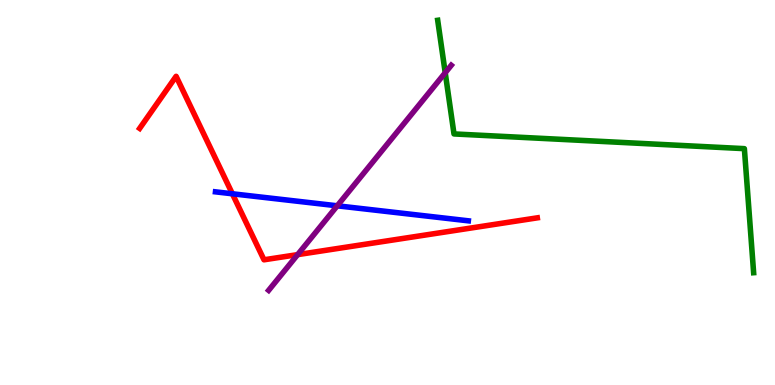[{'lines': ['blue', 'red'], 'intersections': [{'x': 3.0, 'y': 4.97}]}, {'lines': ['green', 'red'], 'intersections': []}, {'lines': ['purple', 'red'], 'intersections': [{'x': 3.84, 'y': 3.39}]}, {'lines': ['blue', 'green'], 'intersections': []}, {'lines': ['blue', 'purple'], 'intersections': [{'x': 4.35, 'y': 4.65}]}, {'lines': ['green', 'purple'], 'intersections': [{'x': 5.74, 'y': 8.11}]}]